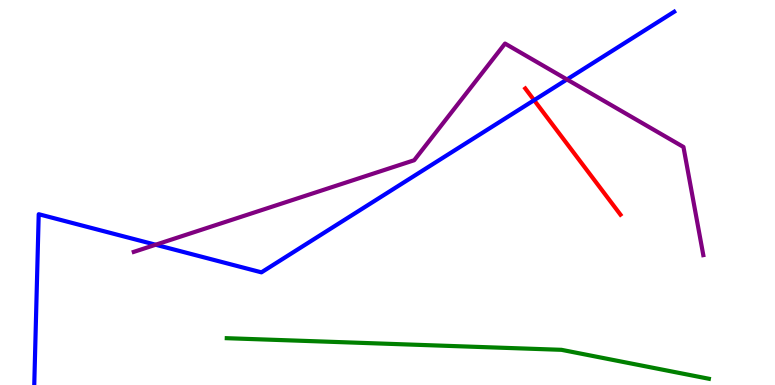[{'lines': ['blue', 'red'], 'intersections': [{'x': 6.89, 'y': 7.4}]}, {'lines': ['green', 'red'], 'intersections': []}, {'lines': ['purple', 'red'], 'intersections': []}, {'lines': ['blue', 'green'], 'intersections': []}, {'lines': ['blue', 'purple'], 'intersections': [{'x': 2.01, 'y': 3.64}, {'x': 7.32, 'y': 7.94}]}, {'lines': ['green', 'purple'], 'intersections': []}]